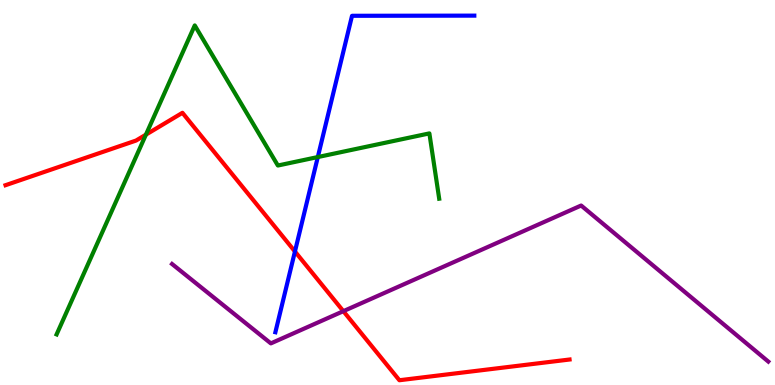[{'lines': ['blue', 'red'], 'intersections': [{'x': 3.81, 'y': 3.47}]}, {'lines': ['green', 'red'], 'intersections': [{'x': 1.88, 'y': 6.5}]}, {'lines': ['purple', 'red'], 'intersections': [{'x': 4.43, 'y': 1.92}]}, {'lines': ['blue', 'green'], 'intersections': [{'x': 4.1, 'y': 5.92}]}, {'lines': ['blue', 'purple'], 'intersections': []}, {'lines': ['green', 'purple'], 'intersections': []}]